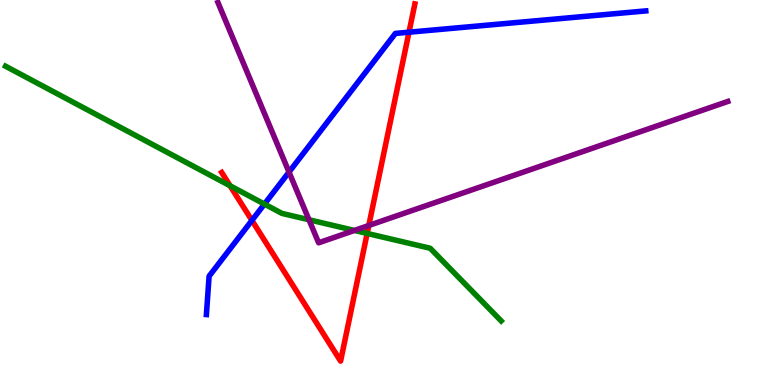[{'lines': ['blue', 'red'], 'intersections': [{'x': 3.25, 'y': 4.28}, {'x': 5.28, 'y': 9.16}]}, {'lines': ['green', 'red'], 'intersections': [{'x': 2.97, 'y': 5.17}, {'x': 4.74, 'y': 3.94}]}, {'lines': ['purple', 'red'], 'intersections': [{'x': 4.76, 'y': 4.14}]}, {'lines': ['blue', 'green'], 'intersections': [{'x': 3.41, 'y': 4.7}]}, {'lines': ['blue', 'purple'], 'intersections': [{'x': 3.73, 'y': 5.53}]}, {'lines': ['green', 'purple'], 'intersections': [{'x': 3.99, 'y': 4.29}, {'x': 4.57, 'y': 4.01}]}]